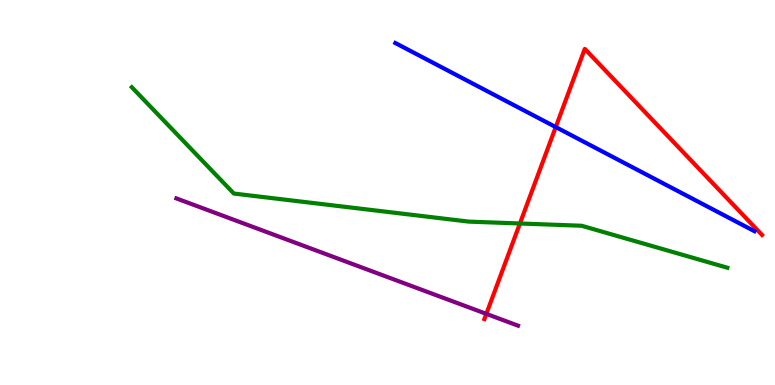[{'lines': ['blue', 'red'], 'intersections': [{'x': 7.17, 'y': 6.7}]}, {'lines': ['green', 'red'], 'intersections': [{'x': 6.71, 'y': 4.2}]}, {'lines': ['purple', 'red'], 'intersections': [{'x': 6.28, 'y': 1.85}]}, {'lines': ['blue', 'green'], 'intersections': []}, {'lines': ['blue', 'purple'], 'intersections': []}, {'lines': ['green', 'purple'], 'intersections': []}]